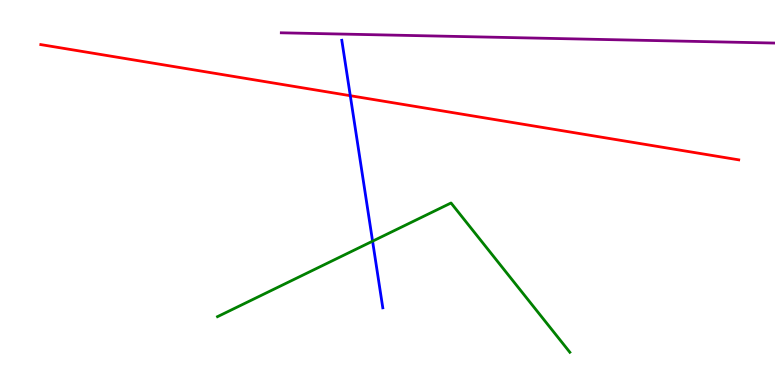[{'lines': ['blue', 'red'], 'intersections': [{'x': 4.52, 'y': 7.51}]}, {'lines': ['green', 'red'], 'intersections': []}, {'lines': ['purple', 'red'], 'intersections': []}, {'lines': ['blue', 'green'], 'intersections': [{'x': 4.81, 'y': 3.74}]}, {'lines': ['blue', 'purple'], 'intersections': []}, {'lines': ['green', 'purple'], 'intersections': []}]